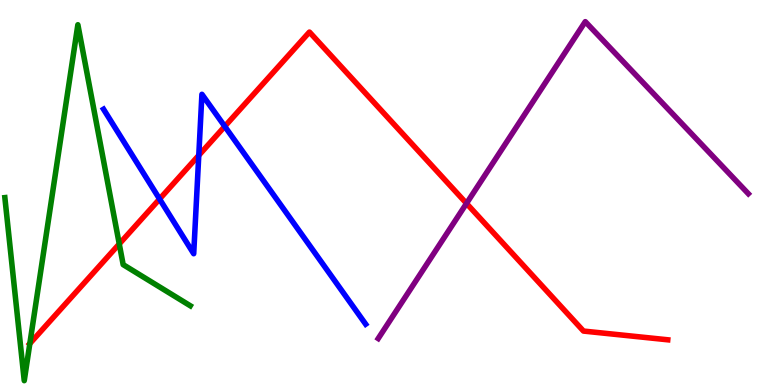[{'lines': ['blue', 'red'], 'intersections': [{'x': 2.06, 'y': 4.83}, {'x': 2.56, 'y': 5.96}, {'x': 2.9, 'y': 6.72}]}, {'lines': ['green', 'red'], 'intersections': [{'x': 0.385, 'y': 1.08}, {'x': 1.54, 'y': 3.66}]}, {'lines': ['purple', 'red'], 'intersections': [{'x': 6.02, 'y': 4.72}]}, {'lines': ['blue', 'green'], 'intersections': []}, {'lines': ['blue', 'purple'], 'intersections': []}, {'lines': ['green', 'purple'], 'intersections': []}]